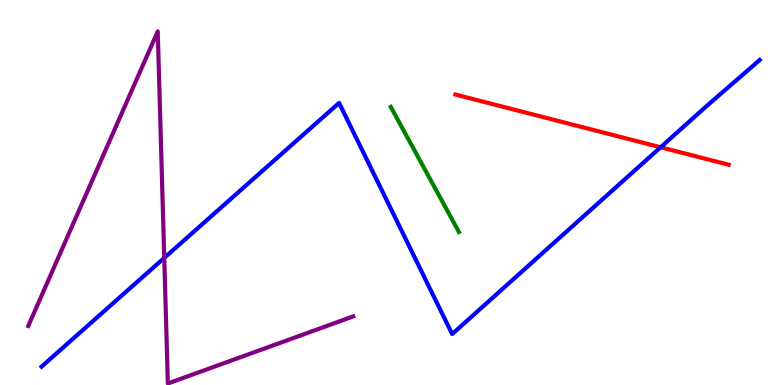[{'lines': ['blue', 'red'], 'intersections': [{'x': 8.52, 'y': 6.17}]}, {'lines': ['green', 'red'], 'intersections': []}, {'lines': ['purple', 'red'], 'intersections': []}, {'lines': ['blue', 'green'], 'intersections': []}, {'lines': ['blue', 'purple'], 'intersections': [{'x': 2.12, 'y': 3.3}]}, {'lines': ['green', 'purple'], 'intersections': []}]